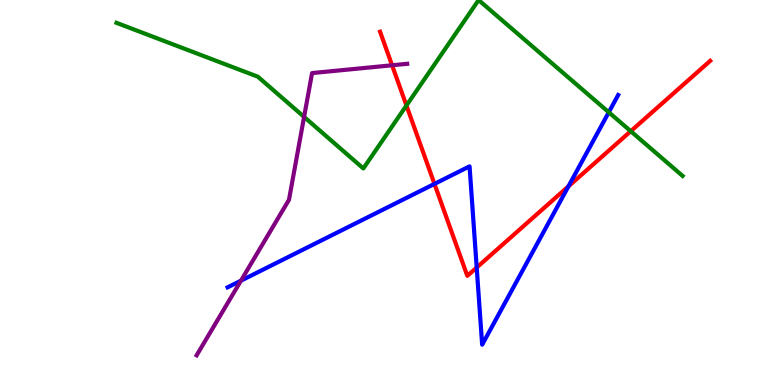[{'lines': ['blue', 'red'], 'intersections': [{'x': 5.61, 'y': 5.22}, {'x': 6.15, 'y': 3.05}, {'x': 7.33, 'y': 5.16}]}, {'lines': ['green', 'red'], 'intersections': [{'x': 5.24, 'y': 7.26}, {'x': 8.14, 'y': 6.59}]}, {'lines': ['purple', 'red'], 'intersections': [{'x': 5.06, 'y': 8.3}]}, {'lines': ['blue', 'green'], 'intersections': [{'x': 7.86, 'y': 7.08}]}, {'lines': ['blue', 'purple'], 'intersections': [{'x': 3.11, 'y': 2.71}]}, {'lines': ['green', 'purple'], 'intersections': [{'x': 3.92, 'y': 6.96}]}]